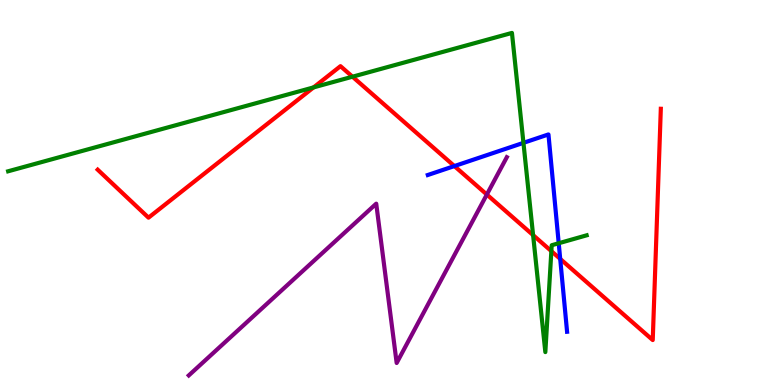[{'lines': ['blue', 'red'], 'intersections': [{'x': 5.86, 'y': 5.69}, {'x': 7.23, 'y': 3.28}]}, {'lines': ['green', 'red'], 'intersections': [{'x': 4.05, 'y': 7.73}, {'x': 4.55, 'y': 8.01}, {'x': 6.88, 'y': 3.89}, {'x': 7.11, 'y': 3.48}]}, {'lines': ['purple', 'red'], 'intersections': [{'x': 6.28, 'y': 4.95}]}, {'lines': ['blue', 'green'], 'intersections': [{'x': 6.75, 'y': 6.29}, {'x': 7.21, 'y': 3.68}]}, {'lines': ['blue', 'purple'], 'intersections': []}, {'lines': ['green', 'purple'], 'intersections': []}]